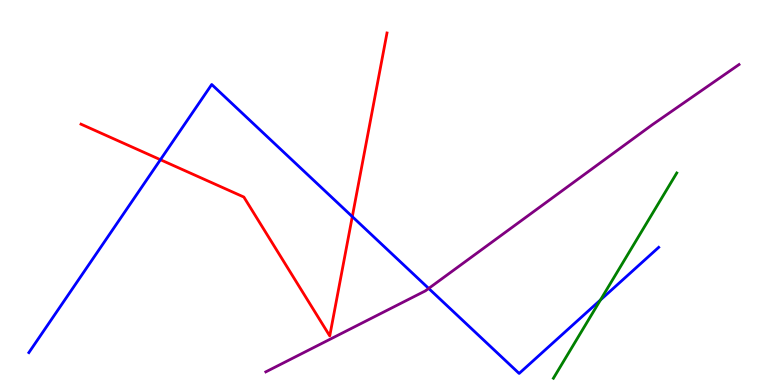[{'lines': ['blue', 'red'], 'intersections': [{'x': 2.07, 'y': 5.85}, {'x': 4.55, 'y': 4.37}]}, {'lines': ['green', 'red'], 'intersections': []}, {'lines': ['purple', 'red'], 'intersections': []}, {'lines': ['blue', 'green'], 'intersections': [{'x': 7.75, 'y': 2.21}]}, {'lines': ['blue', 'purple'], 'intersections': [{'x': 5.53, 'y': 2.51}]}, {'lines': ['green', 'purple'], 'intersections': []}]